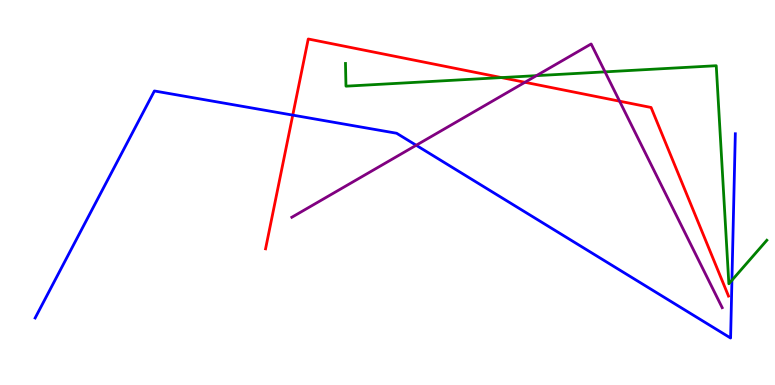[{'lines': ['blue', 'red'], 'intersections': [{'x': 3.78, 'y': 7.01}]}, {'lines': ['green', 'red'], 'intersections': [{'x': 6.47, 'y': 7.98}]}, {'lines': ['purple', 'red'], 'intersections': [{'x': 6.77, 'y': 7.86}, {'x': 7.99, 'y': 7.37}]}, {'lines': ['blue', 'green'], 'intersections': [{'x': 9.44, 'y': 2.72}]}, {'lines': ['blue', 'purple'], 'intersections': [{'x': 5.37, 'y': 6.23}]}, {'lines': ['green', 'purple'], 'intersections': [{'x': 6.92, 'y': 8.03}, {'x': 7.81, 'y': 8.13}]}]